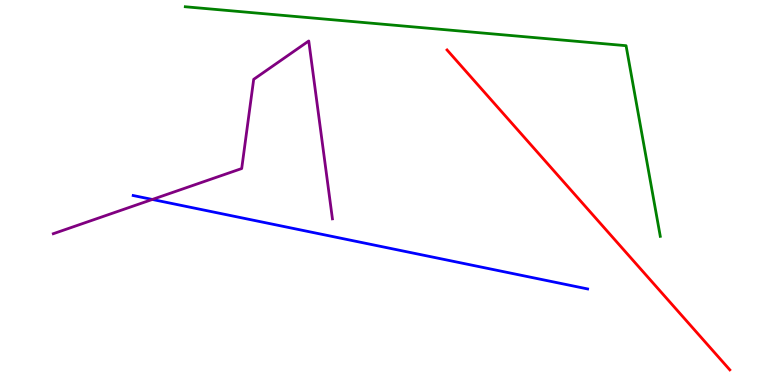[{'lines': ['blue', 'red'], 'intersections': []}, {'lines': ['green', 'red'], 'intersections': []}, {'lines': ['purple', 'red'], 'intersections': []}, {'lines': ['blue', 'green'], 'intersections': []}, {'lines': ['blue', 'purple'], 'intersections': [{'x': 1.97, 'y': 4.82}]}, {'lines': ['green', 'purple'], 'intersections': []}]